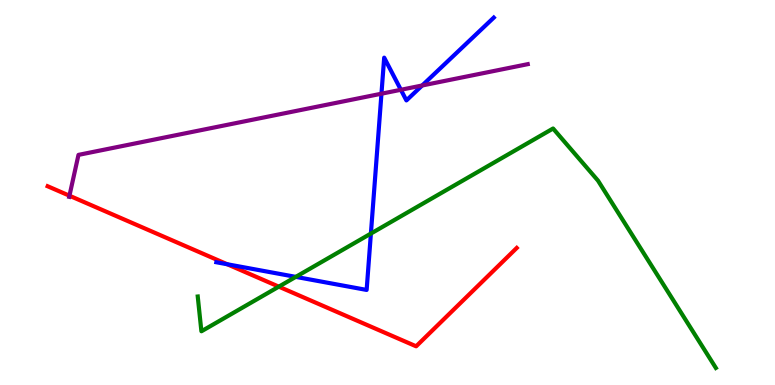[{'lines': ['blue', 'red'], 'intersections': [{'x': 2.93, 'y': 3.14}]}, {'lines': ['green', 'red'], 'intersections': [{'x': 3.6, 'y': 2.55}]}, {'lines': ['purple', 'red'], 'intersections': [{'x': 0.896, 'y': 4.92}]}, {'lines': ['blue', 'green'], 'intersections': [{'x': 3.82, 'y': 2.81}, {'x': 4.79, 'y': 3.93}]}, {'lines': ['blue', 'purple'], 'intersections': [{'x': 4.92, 'y': 7.57}, {'x': 5.17, 'y': 7.67}, {'x': 5.45, 'y': 7.78}]}, {'lines': ['green', 'purple'], 'intersections': []}]